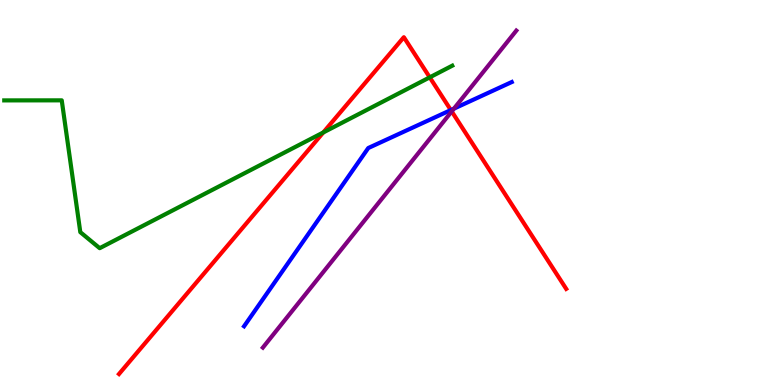[{'lines': ['blue', 'red'], 'intersections': [{'x': 5.82, 'y': 7.14}]}, {'lines': ['green', 'red'], 'intersections': [{'x': 4.17, 'y': 6.56}, {'x': 5.55, 'y': 7.99}]}, {'lines': ['purple', 'red'], 'intersections': [{'x': 5.83, 'y': 7.11}]}, {'lines': ['blue', 'green'], 'intersections': []}, {'lines': ['blue', 'purple'], 'intersections': [{'x': 5.86, 'y': 7.18}]}, {'lines': ['green', 'purple'], 'intersections': []}]